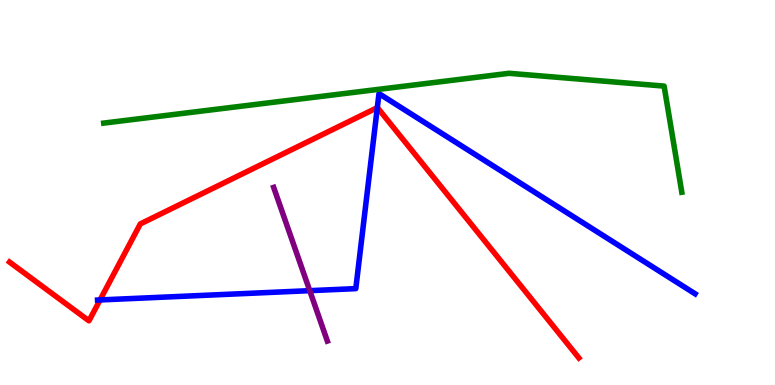[{'lines': ['blue', 'red'], 'intersections': [{'x': 1.29, 'y': 2.21}, {'x': 4.87, 'y': 7.2}]}, {'lines': ['green', 'red'], 'intersections': []}, {'lines': ['purple', 'red'], 'intersections': []}, {'lines': ['blue', 'green'], 'intersections': []}, {'lines': ['blue', 'purple'], 'intersections': [{'x': 4.0, 'y': 2.45}]}, {'lines': ['green', 'purple'], 'intersections': []}]